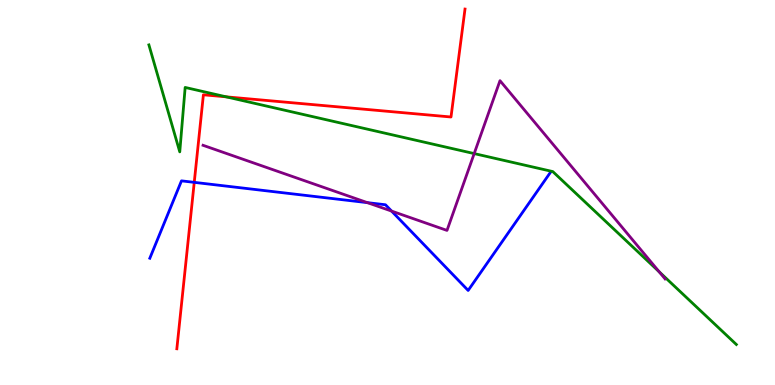[{'lines': ['blue', 'red'], 'intersections': [{'x': 2.51, 'y': 5.26}]}, {'lines': ['green', 'red'], 'intersections': [{'x': 2.92, 'y': 7.48}]}, {'lines': ['purple', 'red'], 'intersections': []}, {'lines': ['blue', 'green'], 'intersections': []}, {'lines': ['blue', 'purple'], 'intersections': [{'x': 4.74, 'y': 4.74}, {'x': 5.05, 'y': 4.52}]}, {'lines': ['green', 'purple'], 'intersections': [{'x': 6.12, 'y': 6.01}, {'x': 8.51, 'y': 2.94}]}]